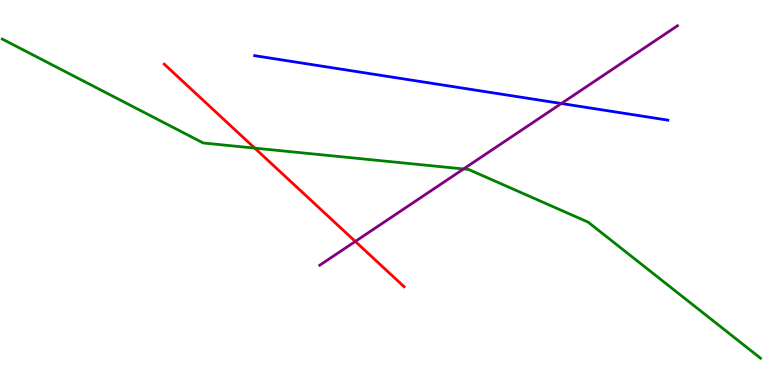[{'lines': ['blue', 'red'], 'intersections': []}, {'lines': ['green', 'red'], 'intersections': [{'x': 3.29, 'y': 6.15}]}, {'lines': ['purple', 'red'], 'intersections': [{'x': 4.58, 'y': 3.73}]}, {'lines': ['blue', 'green'], 'intersections': []}, {'lines': ['blue', 'purple'], 'intersections': [{'x': 7.24, 'y': 7.31}]}, {'lines': ['green', 'purple'], 'intersections': [{'x': 5.98, 'y': 5.61}]}]